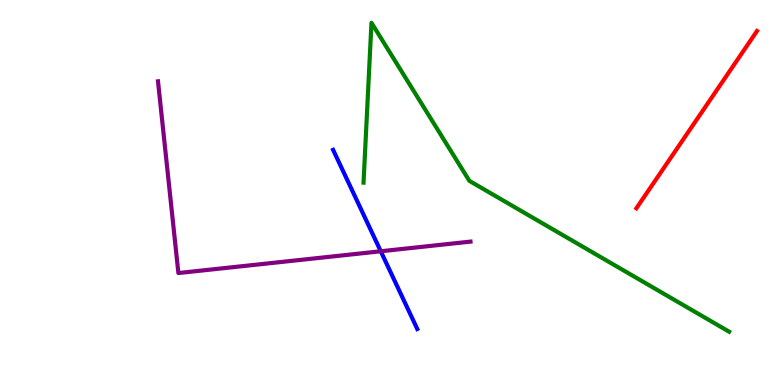[{'lines': ['blue', 'red'], 'intersections': []}, {'lines': ['green', 'red'], 'intersections': []}, {'lines': ['purple', 'red'], 'intersections': []}, {'lines': ['blue', 'green'], 'intersections': []}, {'lines': ['blue', 'purple'], 'intersections': [{'x': 4.91, 'y': 3.47}]}, {'lines': ['green', 'purple'], 'intersections': []}]